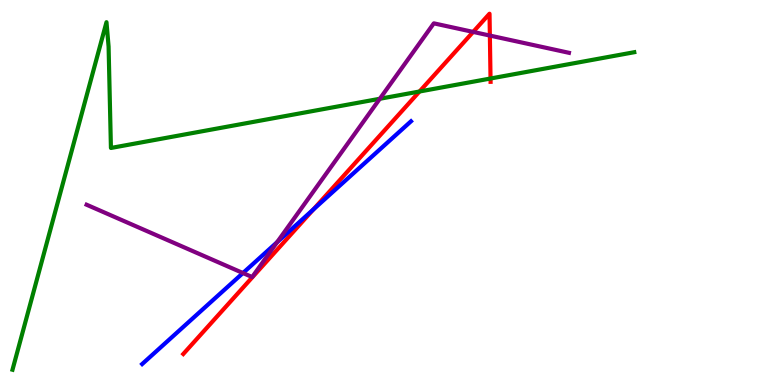[{'lines': ['blue', 'red'], 'intersections': [{'x': 4.04, 'y': 4.56}]}, {'lines': ['green', 'red'], 'intersections': [{'x': 5.41, 'y': 7.62}, {'x': 6.33, 'y': 7.96}]}, {'lines': ['purple', 'red'], 'intersections': [{'x': 6.11, 'y': 9.17}, {'x': 6.32, 'y': 9.08}]}, {'lines': ['blue', 'green'], 'intersections': []}, {'lines': ['blue', 'purple'], 'intersections': [{'x': 3.13, 'y': 2.91}, {'x': 3.58, 'y': 3.71}]}, {'lines': ['green', 'purple'], 'intersections': [{'x': 4.9, 'y': 7.43}]}]